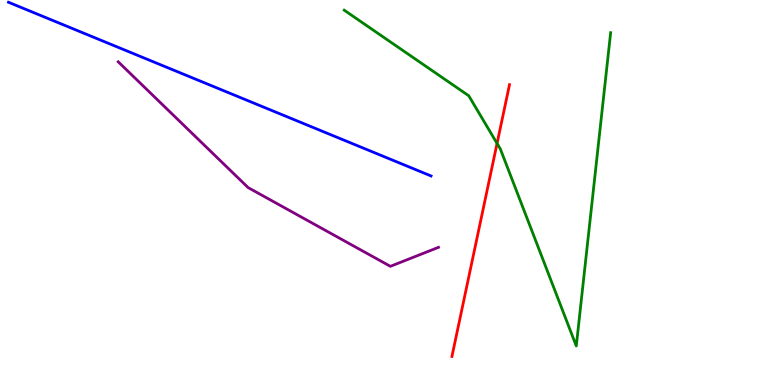[{'lines': ['blue', 'red'], 'intersections': []}, {'lines': ['green', 'red'], 'intersections': [{'x': 6.41, 'y': 6.27}]}, {'lines': ['purple', 'red'], 'intersections': []}, {'lines': ['blue', 'green'], 'intersections': []}, {'lines': ['blue', 'purple'], 'intersections': []}, {'lines': ['green', 'purple'], 'intersections': []}]